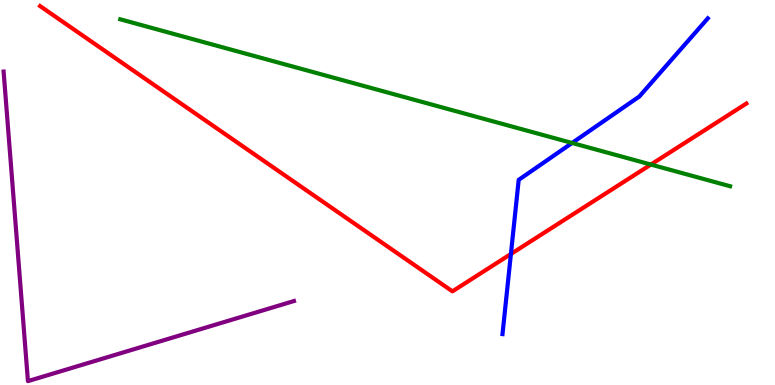[{'lines': ['blue', 'red'], 'intersections': [{'x': 6.59, 'y': 3.4}]}, {'lines': ['green', 'red'], 'intersections': [{'x': 8.4, 'y': 5.73}]}, {'lines': ['purple', 'red'], 'intersections': []}, {'lines': ['blue', 'green'], 'intersections': [{'x': 7.38, 'y': 6.29}]}, {'lines': ['blue', 'purple'], 'intersections': []}, {'lines': ['green', 'purple'], 'intersections': []}]